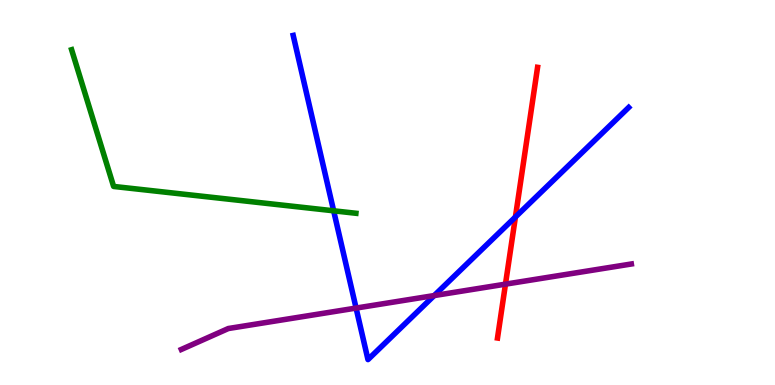[{'lines': ['blue', 'red'], 'intersections': [{'x': 6.65, 'y': 4.36}]}, {'lines': ['green', 'red'], 'intersections': []}, {'lines': ['purple', 'red'], 'intersections': [{'x': 6.52, 'y': 2.62}]}, {'lines': ['blue', 'green'], 'intersections': [{'x': 4.31, 'y': 4.52}]}, {'lines': ['blue', 'purple'], 'intersections': [{'x': 4.59, 'y': 2.0}, {'x': 5.6, 'y': 2.32}]}, {'lines': ['green', 'purple'], 'intersections': []}]